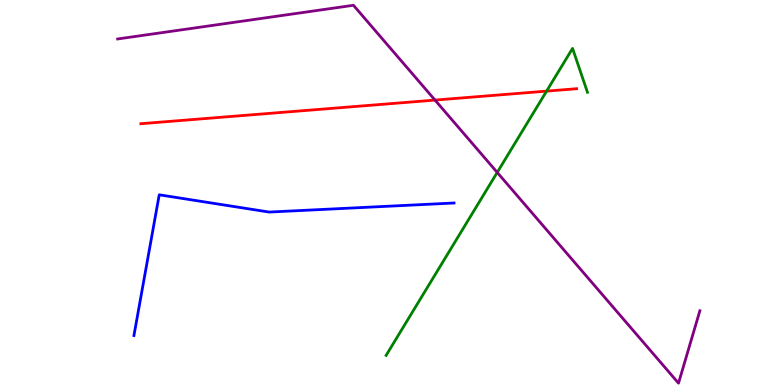[{'lines': ['blue', 'red'], 'intersections': []}, {'lines': ['green', 'red'], 'intersections': [{'x': 7.05, 'y': 7.63}]}, {'lines': ['purple', 'red'], 'intersections': [{'x': 5.61, 'y': 7.4}]}, {'lines': ['blue', 'green'], 'intersections': []}, {'lines': ['blue', 'purple'], 'intersections': []}, {'lines': ['green', 'purple'], 'intersections': [{'x': 6.42, 'y': 5.52}]}]